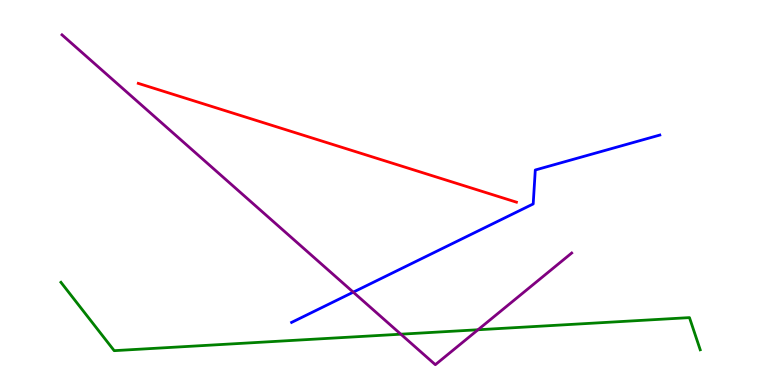[{'lines': ['blue', 'red'], 'intersections': []}, {'lines': ['green', 'red'], 'intersections': []}, {'lines': ['purple', 'red'], 'intersections': []}, {'lines': ['blue', 'green'], 'intersections': []}, {'lines': ['blue', 'purple'], 'intersections': [{'x': 4.56, 'y': 2.41}]}, {'lines': ['green', 'purple'], 'intersections': [{'x': 5.17, 'y': 1.32}, {'x': 6.17, 'y': 1.43}]}]